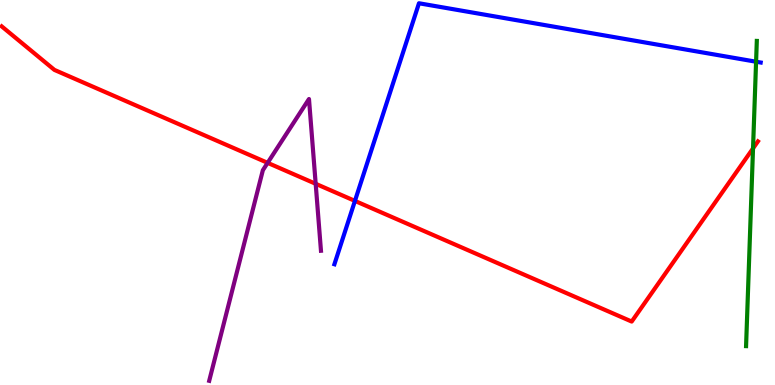[{'lines': ['blue', 'red'], 'intersections': [{'x': 4.58, 'y': 4.78}]}, {'lines': ['green', 'red'], 'intersections': [{'x': 9.72, 'y': 6.15}]}, {'lines': ['purple', 'red'], 'intersections': [{'x': 3.45, 'y': 5.77}, {'x': 4.07, 'y': 5.23}]}, {'lines': ['blue', 'green'], 'intersections': [{'x': 9.76, 'y': 8.4}]}, {'lines': ['blue', 'purple'], 'intersections': []}, {'lines': ['green', 'purple'], 'intersections': []}]